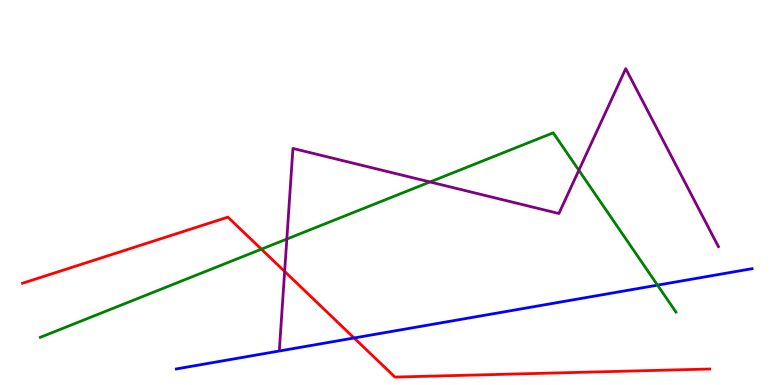[{'lines': ['blue', 'red'], 'intersections': [{'x': 4.57, 'y': 1.22}]}, {'lines': ['green', 'red'], 'intersections': [{'x': 3.37, 'y': 3.53}]}, {'lines': ['purple', 'red'], 'intersections': [{'x': 3.67, 'y': 2.95}]}, {'lines': ['blue', 'green'], 'intersections': [{'x': 8.48, 'y': 2.59}]}, {'lines': ['blue', 'purple'], 'intersections': []}, {'lines': ['green', 'purple'], 'intersections': [{'x': 3.7, 'y': 3.79}, {'x': 5.55, 'y': 5.27}, {'x': 7.47, 'y': 5.58}]}]